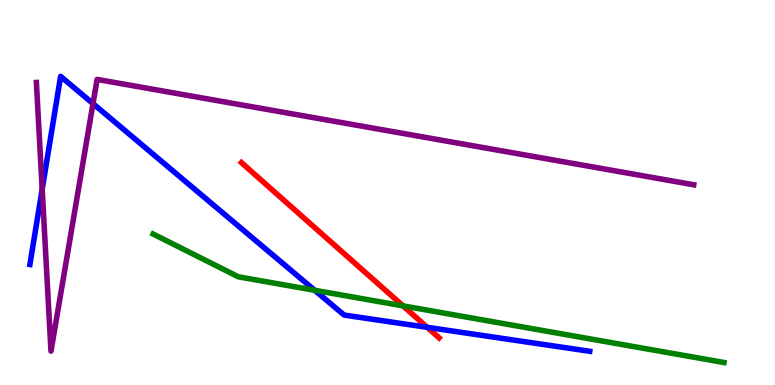[{'lines': ['blue', 'red'], 'intersections': [{'x': 5.51, 'y': 1.5}]}, {'lines': ['green', 'red'], 'intersections': [{'x': 5.2, 'y': 2.06}]}, {'lines': ['purple', 'red'], 'intersections': []}, {'lines': ['blue', 'green'], 'intersections': [{'x': 4.06, 'y': 2.46}]}, {'lines': ['blue', 'purple'], 'intersections': [{'x': 0.544, 'y': 5.08}, {'x': 1.2, 'y': 7.31}]}, {'lines': ['green', 'purple'], 'intersections': []}]